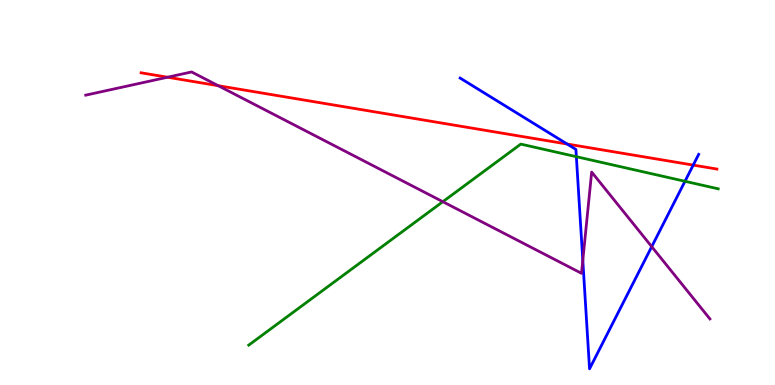[{'lines': ['blue', 'red'], 'intersections': [{'x': 7.32, 'y': 6.26}, {'x': 8.94, 'y': 5.71}]}, {'lines': ['green', 'red'], 'intersections': []}, {'lines': ['purple', 'red'], 'intersections': [{'x': 2.16, 'y': 7.99}, {'x': 2.82, 'y': 7.77}]}, {'lines': ['blue', 'green'], 'intersections': [{'x': 7.44, 'y': 5.93}, {'x': 8.84, 'y': 5.29}]}, {'lines': ['blue', 'purple'], 'intersections': [{'x': 7.52, 'y': 3.24}, {'x': 8.41, 'y': 3.59}]}, {'lines': ['green', 'purple'], 'intersections': [{'x': 5.71, 'y': 4.76}]}]